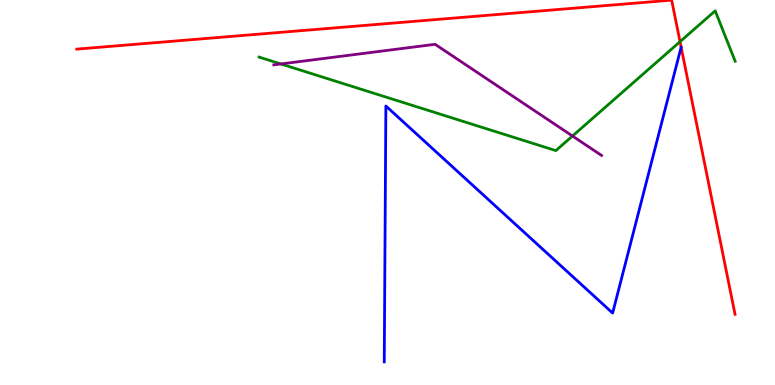[{'lines': ['blue', 'red'], 'intersections': []}, {'lines': ['green', 'red'], 'intersections': [{'x': 8.77, 'y': 8.92}]}, {'lines': ['purple', 'red'], 'intersections': []}, {'lines': ['blue', 'green'], 'intersections': []}, {'lines': ['blue', 'purple'], 'intersections': []}, {'lines': ['green', 'purple'], 'intersections': [{'x': 3.62, 'y': 8.34}, {'x': 7.39, 'y': 6.47}]}]